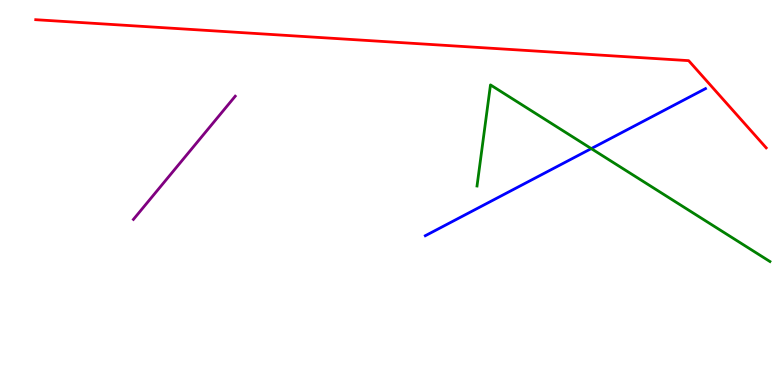[{'lines': ['blue', 'red'], 'intersections': []}, {'lines': ['green', 'red'], 'intersections': []}, {'lines': ['purple', 'red'], 'intersections': []}, {'lines': ['blue', 'green'], 'intersections': [{'x': 7.63, 'y': 6.14}]}, {'lines': ['blue', 'purple'], 'intersections': []}, {'lines': ['green', 'purple'], 'intersections': []}]